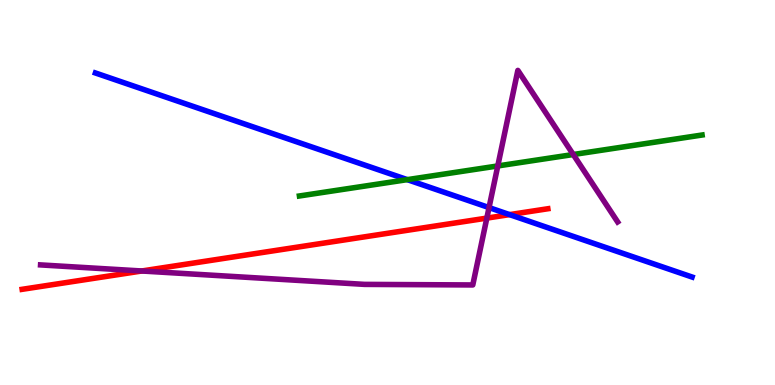[{'lines': ['blue', 'red'], 'intersections': [{'x': 6.58, 'y': 4.43}]}, {'lines': ['green', 'red'], 'intersections': []}, {'lines': ['purple', 'red'], 'intersections': [{'x': 1.83, 'y': 2.96}, {'x': 6.28, 'y': 4.33}]}, {'lines': ['blue', 'green'], 'intersections': [{'x': 5.26, 'y': 5.33}]}, {'lines': ['blue', 'purple'], 'intersections': [{'x': 6.31, 'y': 4.61}]}, {'lines': ['green', 'purple'], 'intersections': [{'x': 6.42, 'y': 5.69}, {'x': 7.4, 'y': 5.99}]}]